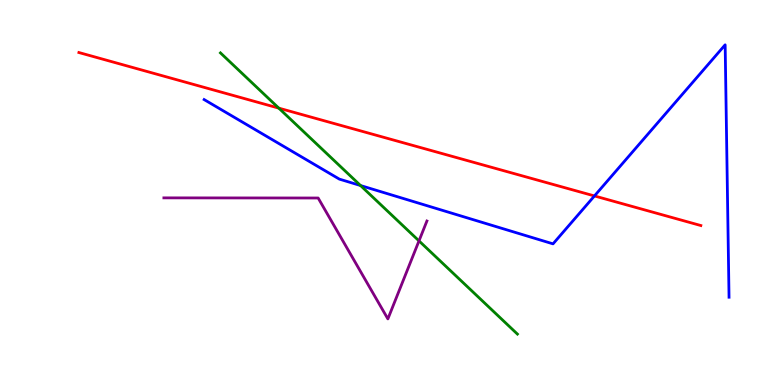[{'lines': ['blue', 'red'], 'intersections': [{'x': 7.67, 'y': 4.91}]}, {'lines': ['green', 'red'], 'intersections': [{'x': 3.6, 'y': 7.19}]}, {'lines': ['purple', 'red'], 'intersections': []}, {'lines': ['blue', 'green'], 'intersections': [{'x': 4.65, 'y': 5.18}]}, {'lines': ['blue', 'purple'], 'intersections': []}, {'lines': ['green', 'purple'], 'intersections': [{'x': 5.41, 'y': 3.74}]}]